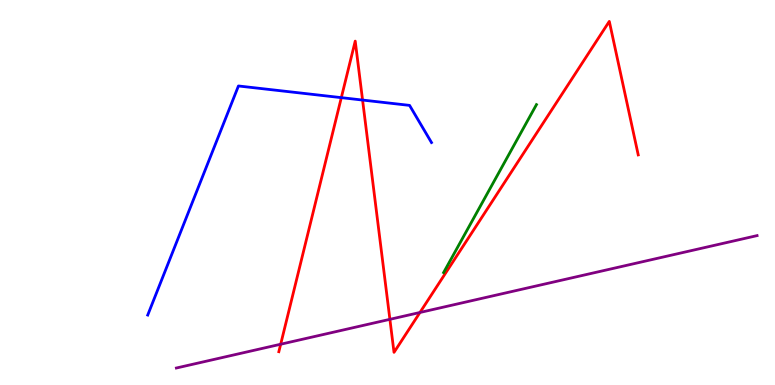[{'lines': ['blue', 'red'], 'intersections': [{'x': 4.4, 'y': 7.46}, {'x': 4.68, 'y': 7.4}]}, {'lines': ['green', 'red'], 'intersections': []}, {'lines': ['purple', 'red'], 'intersections': [{'x': 3.62, 'y': 1.06}, {'x': 5.03, 'y': 1.71}, {'x': 5.42, 'y': 1.88}]}, {'lines': ['blue', 'green'], 'intersections': []}, {'lines': ['blue', 'purple'], 'intersections': []}, {'lines': ['green', 'purple'], 'intersections': []}]